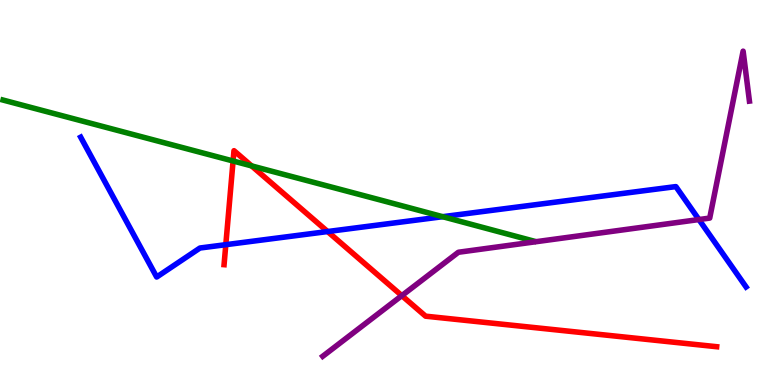[{'lines': ['blue', 'red'], 'intersections': [{'x': 2.91, 'y': 3.64}, {'x': 4.23, 'y': 3.99}]}, {'lines': ['green', 'red'], 'intersections': [{'x': 3.01, 'y': 5.82}, {'x': 3.25, 'y': 5.69}]}, {'lines': ['purple', 'red'], 'intersections': [{'x': 5.18, 'y': 2.32}]}, {'lines': ['blue', 'green'], 'intersections': [{'x': 5.71, 'y': 4.37}]}, {'lines': ['blue', 'purple'], 'intersections': [{'x': 9.02, 'y': 4.3}]}, {'lines': ['green', 'purple'], 'intersections': []}]